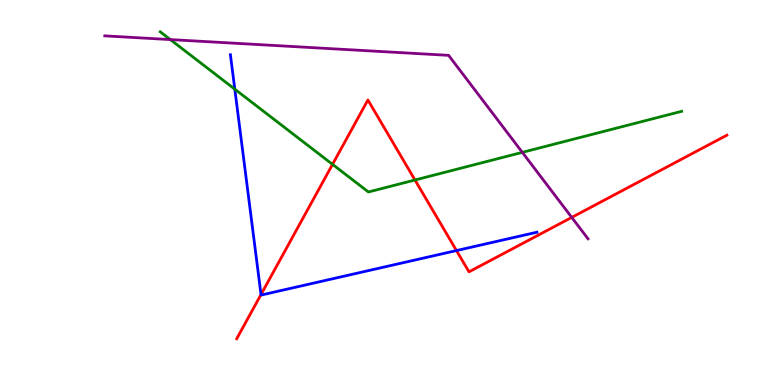[{'lines': ['blue', 'red'], 'intersections': [{'x': 3.37, 'y': 2.35}, {'x': 5.89, 'y': 3.49}]}, {'lines': ['green', 'red'], 'intersections': [{'x': 4.29, 'y': 5.73}, {'x': 5.35, 'y': 5.32}]}, {'lines': ['purple', 'red'], 'intersections': [{'x': 7.38, 'y': 4.35}]}, {'lines': ['blue', 'green'], 'intersections': [{'x': 3.03, 'y': 7.68}]}, {'lines': ['blue', 'purple'], 'intersections': []}, {'lines': ['green', 'purple'], 'intersections': [{'x': 2.2, 'y': 8.97}, {'x': 6.74, 'y': 6.04}]}]